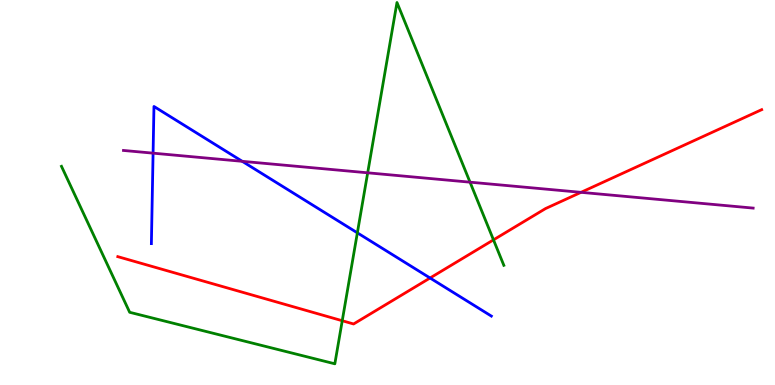[{'lines': ['blue', 'red'], 'intersections': [{'x': 5.55, 'y': 2.78}]}, {'lines': ['green', 'red'], 'intersections': [{'x': 4.42, 'y': 1.67}, {'x': 6.37, 'y': 3.77}]}, {'lines': ['purple', 'red'], 'intersections': [{'x': 7.5, 'y': 5.0}]}, {'lines': ['blue', 'green'], 'intersections': [{'x': 4.61, 'y': 3.95}]}, {'lines': ['blue', 'purple'], 'intersections': [{'x': 1.98, 'y': 6.02}, {'x': 3.13, 'y': 5.81}]}, {'lines': ['green', 'purple'], 'intersections': [{'x': 4.74, 'y': 5.51}, {'x': 6.06, 'y': 5.27}]}]